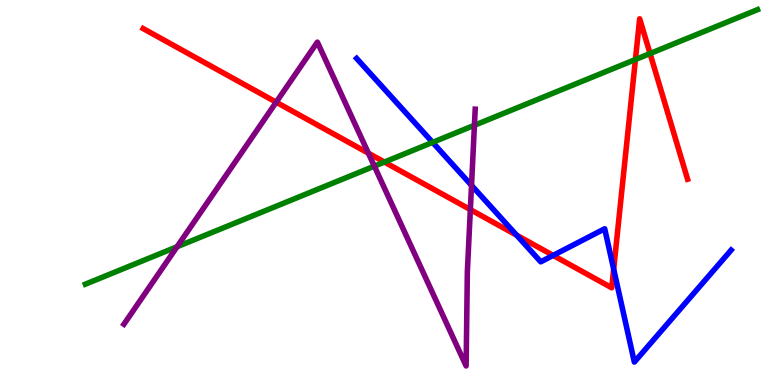[{'lines': ['blue', 'red'], 'intersections': [{'x': 6.67, 'y': 3.89}, {'x': 7.14, 'y': 3.37}, {'x': 7.92, 'y': 3.01}]}, {'lines': ['green', 'red'], 'intersections': [{'x': 4.96, 'y': 5.79}, {'x': 8.2, 'y': 8.45}, {'x': 8.39, 'y': 8.61}]}, {'lines': ['purple', 'red'], 'intersections': [{'x': 3.56, 'y': 7.35}, {'x': 4.75, 'y': 6.02}, {'x': 6.07, 'y': 4.56}]}, {'lines': ['blue', 'green'], 'intersections': [{'x': 5.58, 'y': 6.3}]}, {'lines': ['blue', 'purple'], 'intersections': [{'x': 6.08, 'y': 5.19}]}, {'lines': ['green', 'purple'], 'intersections': [{'x': 2.28, 'y': 3.59}, {'x': 4.83, 'y': 5.68}, {'x': 6.12, 'y': 6.75}]}]